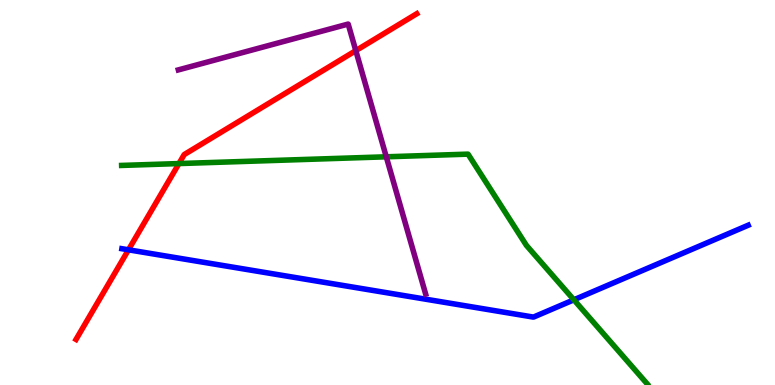[{'lines': ['blue', 'red'], 'intersections': [{'x': 1.66, 'y': 3.51}]}, {'lines': ['green', 'red'], 'intersections': [{'x': 2.31, 'y': 5.75}]}, {'lines': ['purple', 'red'], 'intersections': [{'x': 4.59, 'y': 8.68}]}, {'lines': ['blue', 'green'], 'intersections': [{'x': 7.4, 'y': 2.21}]}, {'lines': ['blue', 'purple'], 'intersections': []}, {'lines': ['green', 'purple'], 'intersections': [{'x': 4.98, 'y': 5.93}]}]